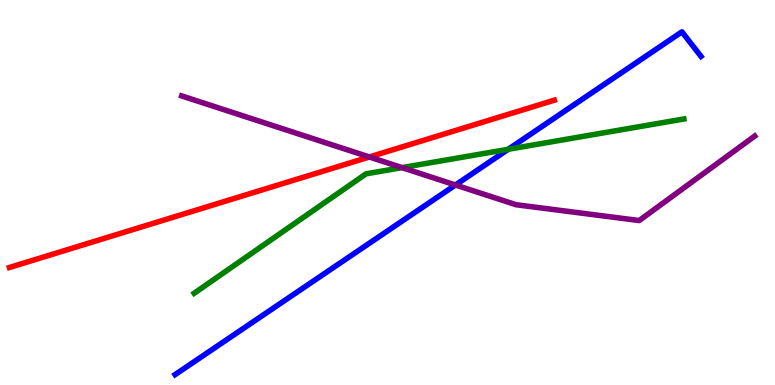[{'lines': ['blue', 'red'], 'intersections': []}, {'lines': ['green', 'red'], 'intersections': []}, {'lines': ['purple', 'red'], 'intersections': [{'x': 4.77, 'y': 5.92}]}, {'lines': ['blue', 'green'], 'intersections': [{'x': 6.56, 'y': 6.12}]}, {'lines': ['blue', 'purple'], 'intersections': [{'x': 5.88, 'y': 5.19}]}, {'lines': ['green', 'purple'], 'intersections': [{'x': 5.19, 'y': 5.65}]}]